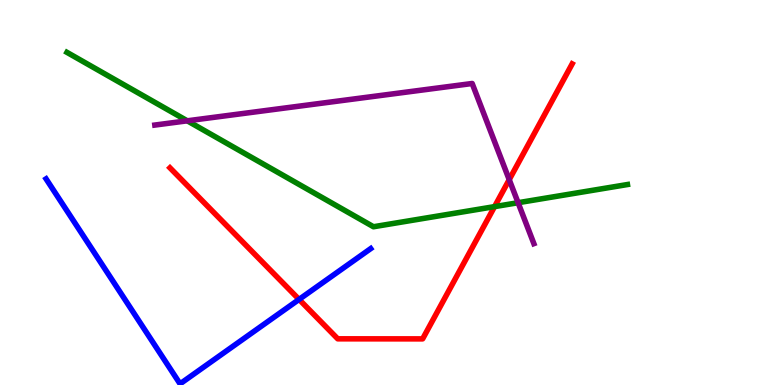[{'lines': ['blue', 'red'], 'intersections': [{'x': 3.86, 'y': 2.22}]}, {'lines': ['green', 'red'], 'intersections': [{'x': 6.38, 'y': 4.63}]}, {'lines': ['purple', 'red'], 'intersections': [{'x': 6.57, 'y': 5.33}]}, {'lines': ['blue', 'green'], 'intersections': []}, {'lines': ['blue', 'purple'], 'intersections': []}, {'lines': ['green', 'purple'], 'intersections': [{'x': 2.42, 'y': 6.86}, {'x': 6.69, 'y': 4.73}]}]